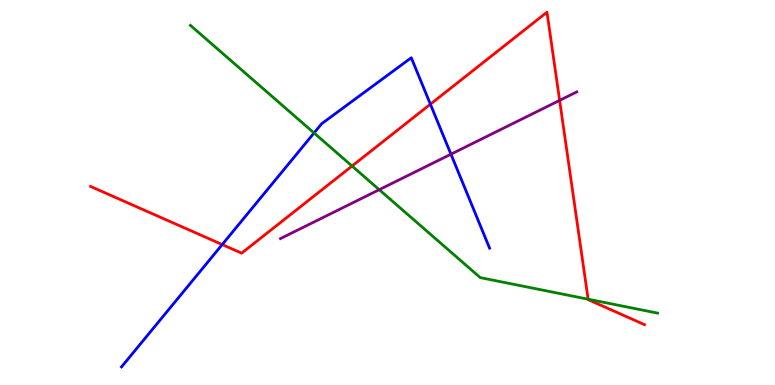[{'lines': ['blue', 'red'], 'intersections': [{'x': 2.87, 'y': 3.65}, {'x': 5.55, 'y': 7.29}]}, {'lines': ['green', 'red'], 'intersections': [{'x': 4.54, 'y': 5.69}, {'x': 7.59, 'y': 2.23}]}, {'lines': ['purple', 'red'], 'intersections': [{'x': 7.22, 'y': 7.39}]}, {'lines': ['blue', 'green'], 'intersections': [{'x': 4.05, 'y': 6.55}]}, {'lines': ['blue', 'purple'], 'intersections': [{'x': 5.82, 'y': 6.0}]}, {'lines': ['green', 'purple'], 'intersections': [{'x': 4.89, 'y': 5.07}]}]